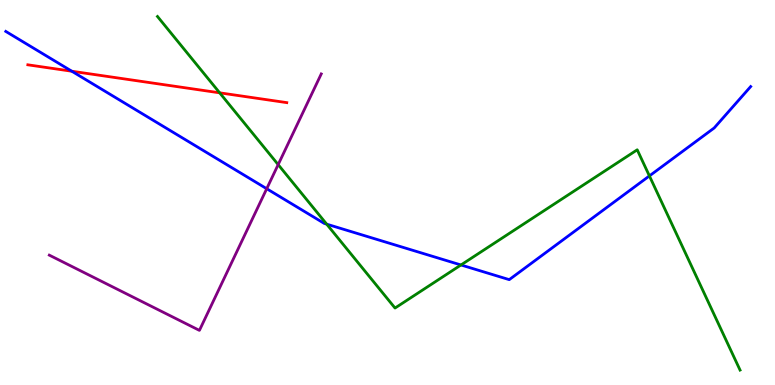[{'lines': ['blue', 'red'], 'intersections': [{'x': 0.927, 'y': 8.15}]}, {'lines': ['green', 'red'], 'intersections': [{'x': 2.83, 'y': 7.59}]}, {'lines': ['purple', 'red'], 'intersections': []}, {'lines': ['blue', 'green'], 'intersections': [{'x': 4.22, 'y': 4.18}, {'x': 5.95, 'y': 3.12}, {'x': 8.38, 'y': 5.43}]}, {'lines': ['blue', 'purple'], 'intersections': [{'x': 3.44, 'y': 5.1}]}, {'lines': ['green', 'purple'], 'intersections': [{'x': 3.59, 'y': 5.72}]}]